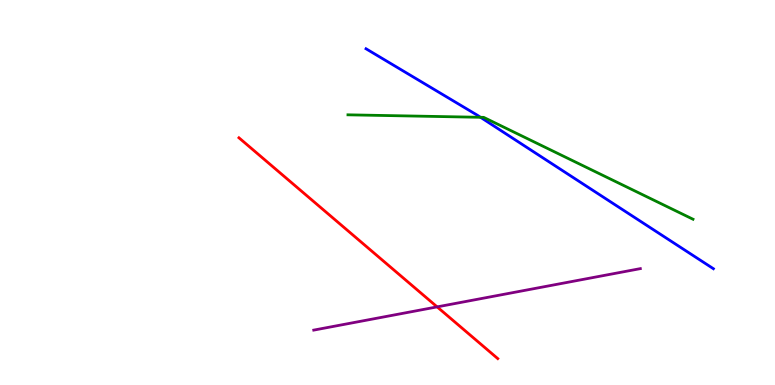[{'lines': ['blue', 'red'], 'intersections': []}, {'lines': ['green', 'red'], 'intersections': []}, {'lines': ['purple', 'red'], 'intersections': [{'x': 5.64, 'y': 2.03}]}, {'lines': ['blue', 'green'], 'intersections': [{'x': 6.2, 'y': 6.95}]}, {'lines': ['blue', 'purple'], 'intersections': []}, {'lines': ['green', 'purple'], 'intersections': []}]